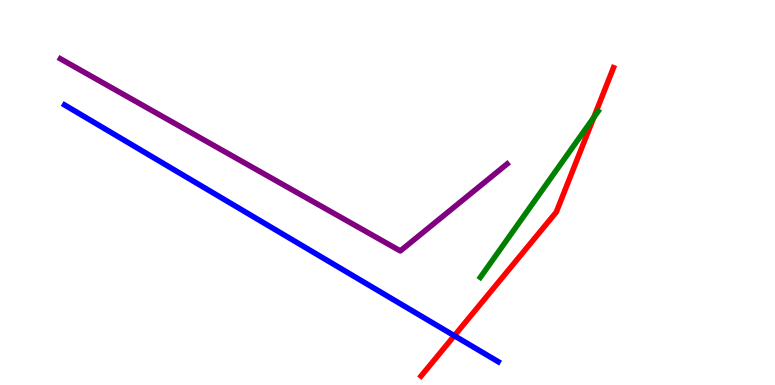[{'lines': ['blue', 'red'], 'intersections': [{'x': 5.86, 'y': 1.28}]}, {'lines': ['green', 'red'], 'intersections': [{'x': 7.66, 'y': 6.95}]}, {'lines': ['purple', 'red'], 'intersections': []}, {'lines': ['blue', 'green'], 'intersections': []}, {'lines': ['blue', 'purple'], 'intersections': []}, {'lines': ['green', 'purple'], 'intersections': []}]